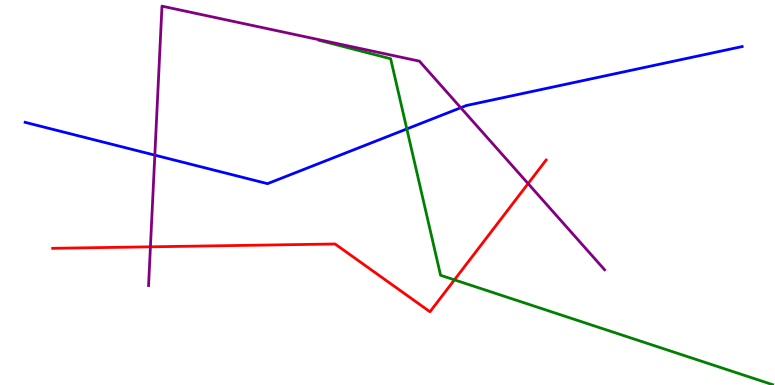[{'lines': ['blue', 'red'], 'intersections': []}, {'lines': ['green', 'red'], 'intersections': [{'x': 5.86, 'y': 2.73}]}, {'lines': ['purple', 'red'], 'intersections': [{'x': 1.94, 'y': 3.59}, {'x': 6.81, 'y': 5.23}]}, {'lines': ['blue', 'green'], 'intersections': [{'x': 5.25, 'y': 6.65}]}, {'lines': ['blue', 'purple'], 'intersections': [{'x': 2.0, 'y': 5.97}, {'x': 5.95, 'y': 7.2}]}, {'lines': ['green', 'purple'], 'intersections': []}]